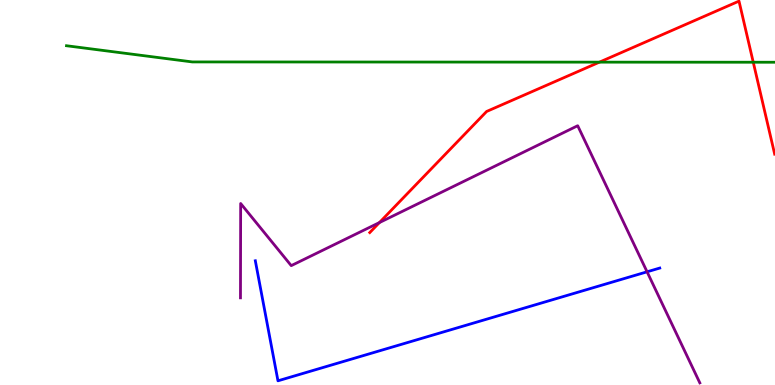[{'lines': ['blue', 'red'], 'intersections': []}, {'lines': ['green', 'red'], 'intersections': [{'x': 7.73, 'y': 8.39}, {'x': 9.72, 'y': 8.38}]}, {'lines': ['purple', 'red'], 'intersections': [{'x': 4.9, 'y': 4.22}]}, {'lines': ['blue', 'green'], 'intersections': []}, {'lines': ['blue', 'purple'], 'intersections': [{'x': 8.35, 'y': 2.94}]}, {'lines': ['green', 'purple'], 'intersections': []}]